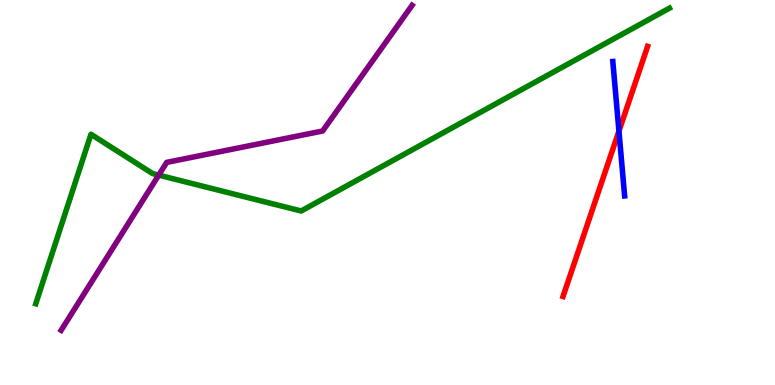[{'lines': ['blue', 'red'], 'intersections': [{'x': 7.99, 'y': 6.59}]}, {'lines': ['green', 'red'], 'intersections': []}, {'lines': ['purple', 'red'], 'intersections': []}, {'lines': ['blue', 'green'], 'intersections': []}, {'lines': ['blue', 'purple'], 'intersections': []}, {'lines': ['green', 'purple'], 'intersections': [{'x': 2.05, 'y': 5.45}]}]